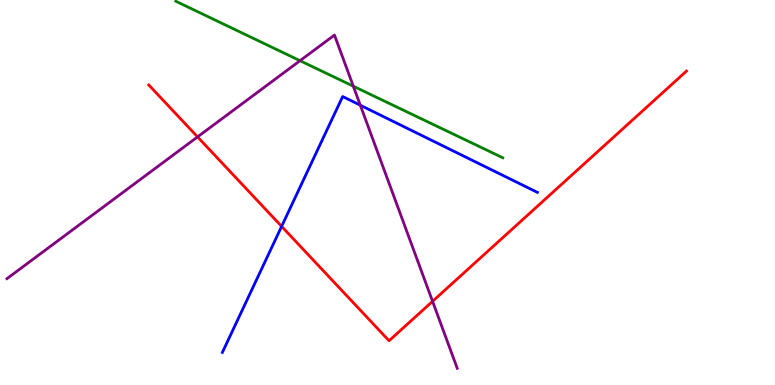[{'lines': ['blue', 'red'], 'intersections': [{'x': 3.63, 'y': 4.12}]}, {'lines': ['green', 'red'], 'intersections': []}, {'lines': ['purple', 'red'], 'intersections': [{'x': 2.55, 'y': 6.44}, {'x': 5.58, 'y': 2.17}]}, {'lines': ['blue', 'green'], 'intersections': []}, {'lines': ['blue', 'purple'], 'intersections': [{'x': 4.65, 'y': 7.27}]}, {'lines': ['green', 'purple'], 'intersections': [{'x': 3.87, 'y': 8.42}, {'x': 4.56, 'y': 7.76}]}]